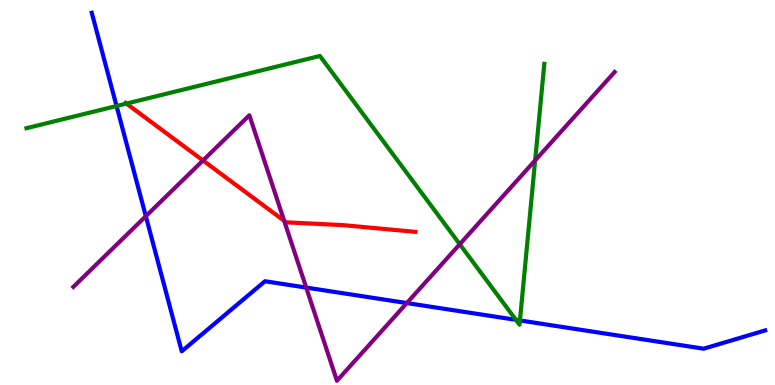[{'lines': ['blue', 'red'], 'intersections': []}, {'lines': ['green', 'red'], 'intersections': [{'x': 1.63, 'y': 7.31}]}, {'lines': ['purple', 'red'], 'intersections': [{'x': 2.62, 'y': 5.83}, {'x': 3.67, 'y': 4.27}]}, {'lines': ['blue', 'green'], 'intersections': [{'x': 1.5, 'y': 7.25}, {'x': 6.66, 'y': 1.69}, {'x': 6.71, 'y': 1.68}]}, {'lines': ['blue', 'purple'], 'intersections': [{'x': 1.88, 'y': 4.38}, {'x': 3.95, 'y': 2.53}, {'x': 5.25, 'y': 2.13}]}, {'lines': ['green', 'purple'], 'intersections': [{'x': 5.93, 'y': 3.66}, {'x': 6.91, 'y': 5.83}]}]